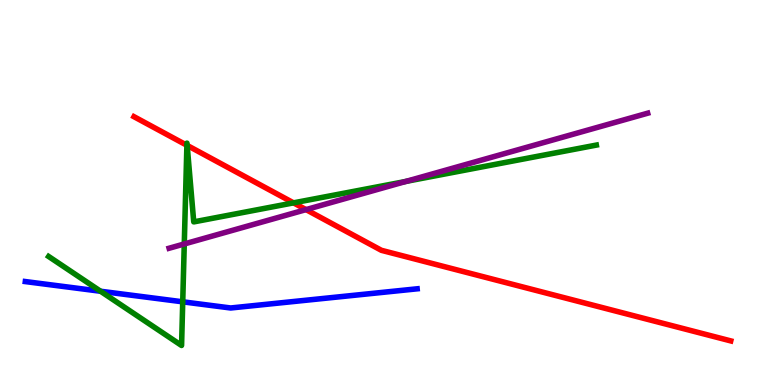[{'lines': ['blue', 'red'], 'intersections': []}, {'lines': ['green', 'red'], 'intersections': [{'x': 2.41, 'y': 6.23}, {'x': 2.41, 'y': 6.22}, {'x': 3.79, 'y': 4.73}]}, {'lines': ['purple', 'red'], 'intersections': [{'x': 3.95, 'y': 4.56}]}, {'lines': ['blue', 'green'], 'intersections': [{'x': 1.3, 'y': 2.44}, {'x': 2.36, 'y': 2.16}]}, {'lines': ['blue', 'purple'], 'intersections': []}, {'lines': ['green', 'purple'], 'intersections': [{'x': 2.38, 'y': 3.66}, {'x': 5.24, 'y': 5.29}]}]